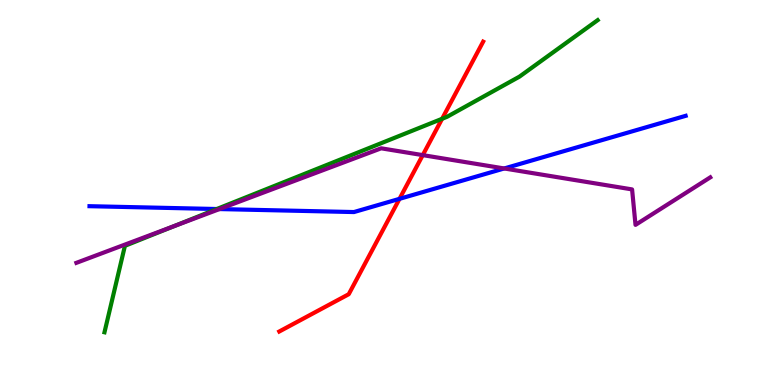[{'lines': ['blue', 'red'], 'intersections': [{'x': 5.15, 'y': 4.84}]}, {'lines': ['green', 'red'], 'intersections': [{'x': 5.7, 'y': 6.91}]}, {'lines': ['purple', 'red'], 'intersections': [{'x': 5.46, 'y': 5.97}]}, {'lines': ['blue', 'green'], 'intersections': [{'x': 2.8, 'y': 4.57}]}, {'lines': ['blue', 'purple'], 'intersections': [{'x': 2.83, 'y': 4.57}, {'x': 6.51, 'y': 5.62}]}, {'lines': ['green', 'purple'], 'intersections': [{'x': 2.25, 'y': 4.13}]}]